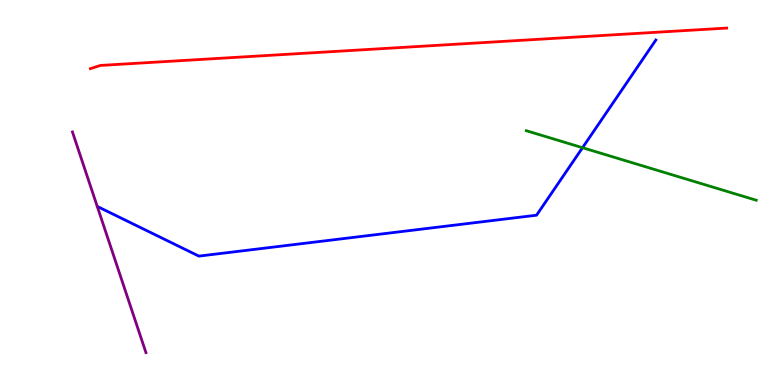[{'lines': ['blue', 'red'], 'intersections': []}, {'lines': ['green', 'red'], 'intersections': []}, {'lines': ['purple', 'red'], 'intersections': []}, {'lines': ['blue', 'green'], 'intersections': [{'x': 7.52, 'y': 6.16}]}, {'lines': ['blue', 'purple'], 'intersections': []}, {'lines': ['green', 'purple'], 'intersections': []}]